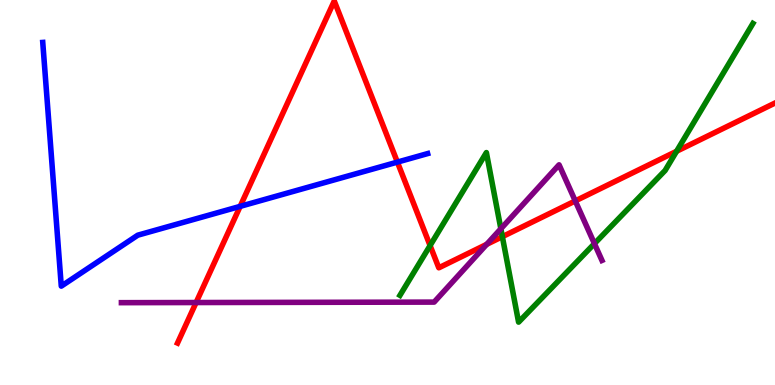[{'lines': ['blue', 'red'], 'intersections': [{'x': 3.1, 'y': 4.64}, {'x': 5.13, 'y': 5.79}]}, {'lines': ['green', 'red'], 'intersections': [{'x': 5.55, 'y': 3.62}, {'x': 6.48, 'y': 3.85}, {'x': 8.73, 'y': 6.07}]}, {'lines': ['purple', 'red'], 'intersections': [{'x': 2.53, 'y': 2.14}, {'x': 6.28, 'y': 3.65}, {'x': 7.42, 'y': 4.78}]}, {'lines': ['blue', 'green'], 'intersections': []}, {'lines': ['blue', 'purple'], 'intersections': []}, {'lines': ['green', 'purple'], 'intersections': [{'x': 6.46, 'y': 4.06}, {'x': 7.67, 'y': 3.67}]}]